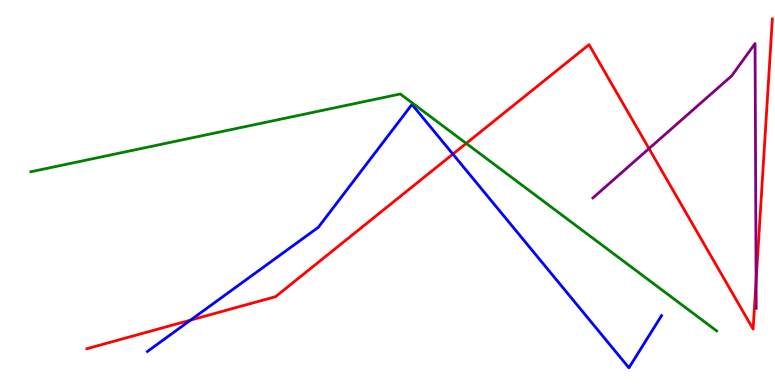[{'lines': ['blue', 'red'], 'intersections': [{'x': 2.46, 'y': 1.69}, {'x': 5.84, 'y': 6.0}]}, {'lines': ['green', 'red'], 'intersections': [{'x': 6.02, 'y': 6.28}]}, {'lines': ['purple', 'red'], 'intersections': [{'x': 8.37, 'y': 6.14}, {'x': 9.76, 'y': 2.7}]}, {'lines': ['blue', 'green'], 'intersections': []}, {'lines': ['blue', 'purple'], 'intersections': []}, {'lines': ['green', 'purple'], 'intersections': []}]